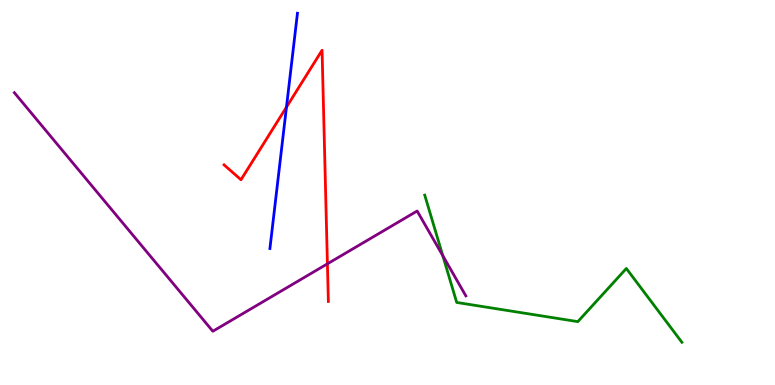[{'lines': ['blue', 'red'], 'intersections': [{'x': 3.7, 'y': 7.22}]}, {'lines': ['green', 'red'], 'intersections': []}, {'lines': ['purple', 'red'], 'intersections': [{'x': 4.22, 'y': 3.15}]}, {'lines': ['blue', 'green'], 'intersections': []}, {'lines': ['blue', 'purple'], 'intersections': []}, {'lines': ['green', 'purple'], 'intersections': [{'x': 5.71, 'y': 3.36}]}]